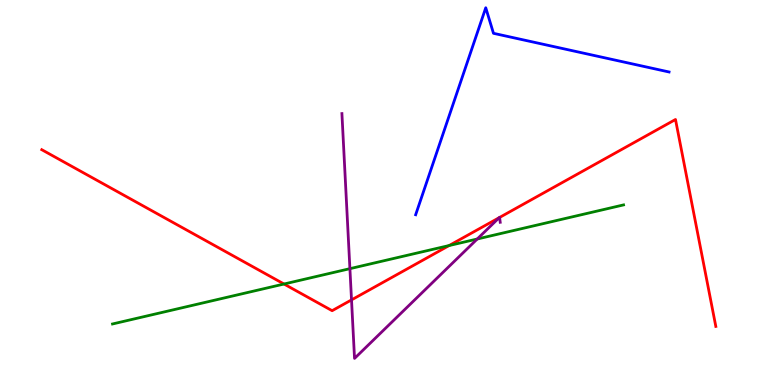[{'lines': ['blue', 'red'], 'intersections': []}, {'lines': ['green', 'red'], 'intersections': [{'x': 3.66, 'y': 2.62}, {'x': 5.79, 'y': 3.62}]}, {'lines': ['purple', 'red'], 'intersections': [{'x': 4.54, 'y': 2.21}, {'x': 6.44, 'y': 4.35}, {'x': 6.45, 'y': 4.35}]}, {'lines': ['blue', 'green'], 'intersections': []}, {'lines': ['blue', 'purple'], 'intersections': []}, {'lines': ['green', 'purple'], 'intersections': [{'x': 4.51, 'y': 3.02}, {'x': 6.16, 'y': 3.79}]}]